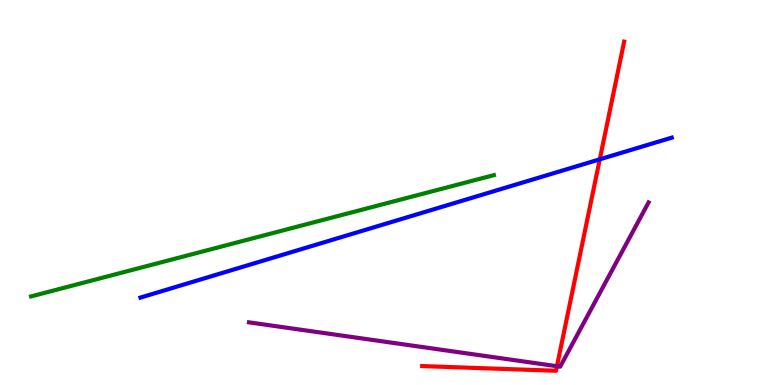[{'lines': ['blue', 'red'], 'intersections': [{'x': 7.74, 'y': 5.86}]}, {'lines': ['green', 'red'], 'intersections': []}, {'lines': ['purple', 'red'], 'intersections': [{'x': 7.19, 'y': 0.488}]}, {'lines': ['blue', 'green'], 'intersections': []}, {'lines': ['blue', 'purple'], 'intersections': []}, {'lines': ['green', 'purple'], 'intersections': []}]